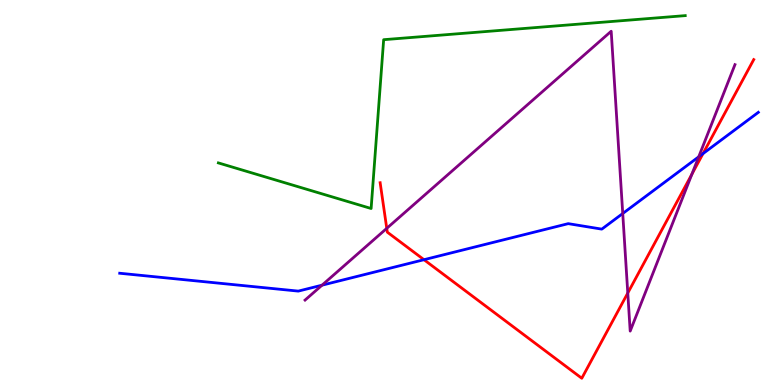[{'lines': ['blue', 'red'], 'intersections': [{'x': 5.47, 'y': 3.25}, {'x': 9.07, 'y': 6.01}]}, {'lines': ['green', 'red'], 'intersections': []}, {'lines': ['purple', 'red'], 'intersections': [{'x': 4.99, 'y': 4.07}, {'x': 8.1, 'y': 2.39}, {'x': 8.93, 'y': 5.47}]}, {'lines': ['blue', 'green'], 'intersections': []}, {'lines': ['blue', 'purple'], 'intersections': [{'x': 4.16, 'y': 2.59}, {'x': 8.04, 'y': 4.45}, {'x': 9.02, 'y': 5.93}]}, {'lines': ['green', 'purple'], 'intersections': []}]